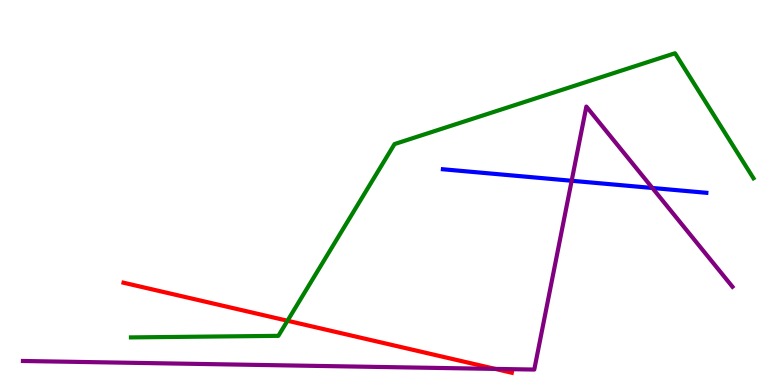[{'lines': ['blue', 'red'], 'intersections': []}, {'lines': ['green', 'red'], 'intersections': [{'x': 3.71, 'y': 1.67}]}, {'lines': ['purple', 'red'], 'intersections': [{'x': 6.39, 'y': 0.418}]}, {'lines': ['blue', 'green'], 'intersections': []}, {'lines': ['blue', 'purple'], 'intersections': [{'x': 7.38, 'y': 5.3}, {'x': 8.42, 'y': 5.12}]}, {'lines': ['green', 'purple'], 'intersections': []}]